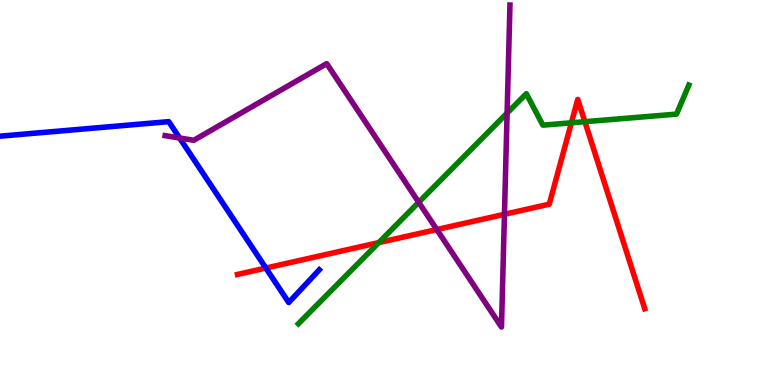[{'lines': ['blue', 'red'], 'intersections': [{'x': 3.43, 'y': 3.04}]}, {'lines': ['green', 'red'], 'intersections': [{'x': 4.89, 'y': 3.7}, {'x': 7.37, 'y': 6.81}, {'x': 7.55, 'y': 6.84}]}, {'lines': ['purple', 'red'], 'intersections': [{'x': 5.64, 'y': 4.04}, {'x': 6.51, 'y': 4.43}]}, {'lines': ['blue', 'green'], 'intersections': []}, {'lines': ['blue', 'purple'], 'intersections': [{'x': 2.32, 'y': 6.42}]}, {'lines': ['green', 'purple'], 'intersections': [{'x': 5.4, 'y': 4.75}, {'x': 6.54, 'y': 7.06}]}]